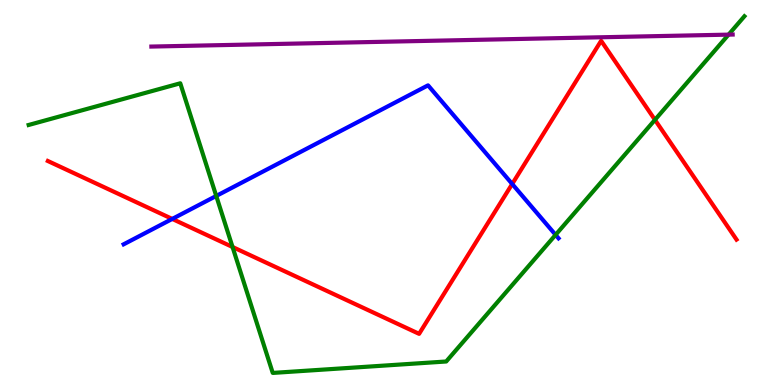[{'lines': ['blue', 'red'], 'intersections': [{'x': 2.22, 'y': 4.31}, {'x': 6.61, 'y': 5.22}]}, {'lines': ['green', 'red'], 'intersections': [{'x': 3.0, 'y': 3.58}, {'x': 8.45, 'y': 6.89}]}, {'lines': ['purple', 'red'], 'intersections': []}, {'lines': ['blue', 'green'], 'intersections': [{'x': 2.79, 'y': 4.91}, {'x': 7.17, 'y': 3.9}]}, {'lines': ['blue', 'purple'], 'intersections': []}, {'lines': ['green', 'purple'], 'intersections': [{'x': 9.4, 'y': 9.1}]}]